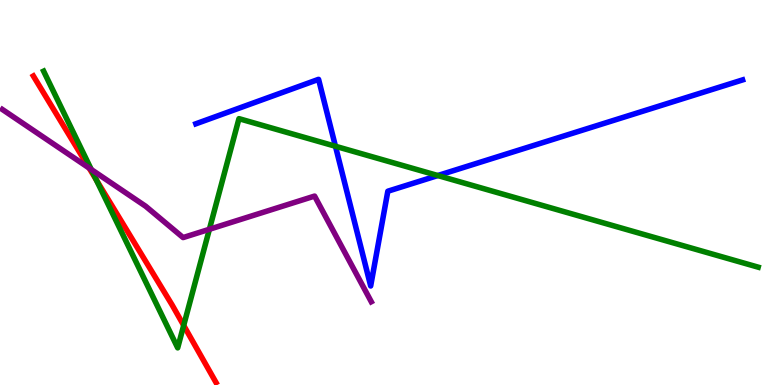[{'lines': ['blue', 'red'], 'intersections': []}, {'lines': ['green', 'red'], 'intersections': [{'x': 1.24, 'y': 5.33}, {'x': 2.37, 'y': 1.55}]}, {'lines': ['purple', 'red'], 'intersections': [{'x': 1.15, 'y': 5.63}]}, {'lines': ['blue', 'green'], 'intersections': [{'x': 4.33, 'y': 6.2}, {'x': 5.65, 'y': 5.44}]}, {'lines': ['blue', 'purple'], 'intersections': []}, {'lines': ['green', 'purple'], 'intersections': [{'x': 1.18, 'y': 5.6}, {'x': 2.7, 'y': 4.04}]}]